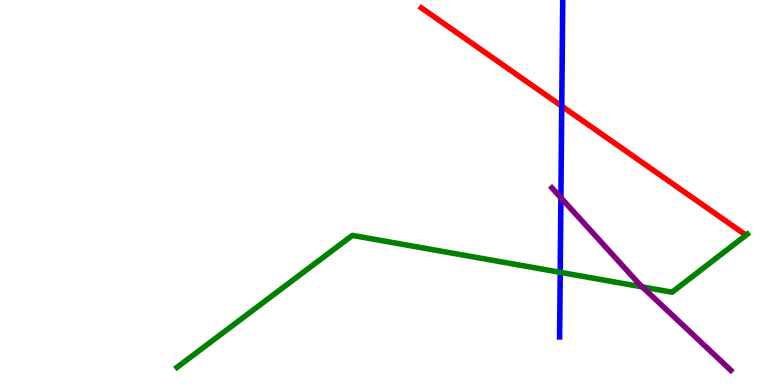[{'lines': ['blue', 'red'], 'intersections': [{'x': 7.25, 'y': 7.24}]}, {'lines': ['green', 'red'], 'intersections': []}, {'lines': ['purple', 'red'], 'intersections': []}, {'lines': ['blue', 'green'], 'intersections': [{'x': 7.23, 'y': 2.93}]}, {'lines': ['blue', 'purple'], 'intersections': [{'x': 7.24, 'y': 4.86}]}, {'lines': ['green', 'purple'], 'intersections': [{'x': 8.29, 'y': 2.55}]}]